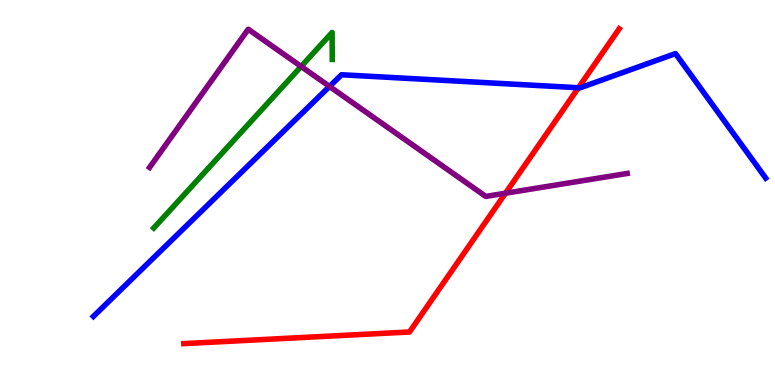[{'lines': ['blue', 'red'], 'intersections': [{'x': 7.46, 'y': 7.72}]}, {'lines': ['green', 'red'], 'intersections': []}, {'lines': ['purple', 'red'], 'intersections': [{'x': 6.52, 'y': 4.98}]}, {'lines': ['blue', 'green'], 'intersections': []}, {'lines': ['blue', 'purple'], 'intersections': [{'x': 4.25, 'y': 7.75}]}, {'lines': ['green', 'purple'], 'intersections': [{'x': 3.89, 'y': 8.27}]}]